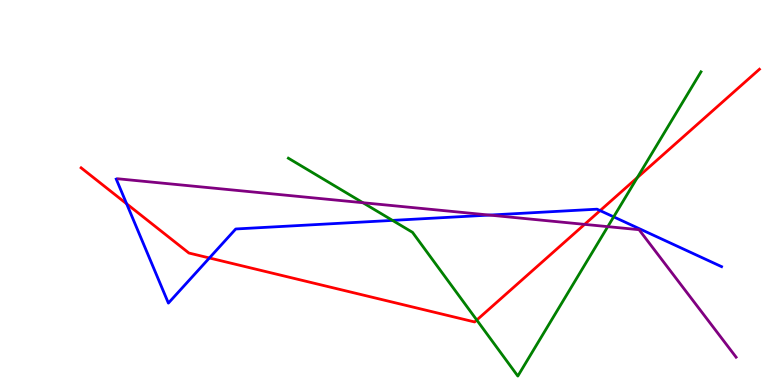[{'lines': ['blue', 'red'], 'intersections': [{'x': 1.63, 'y': 4.71}, {'x': 2.7, 'y': 3.3}, {'x': 7.74, 'y': 4.53}]}, {'lines': ['green', 'red'], 'intersections': [{'x': 6.15, 'y': 1.69}, {'x': 8.22, 'y': 5.39}]}, {'lines': ['purple', 'red'], 'intersections': [{'x': 7.54, 'y': 4.17}]}, {'lines': ['blue', 'green'], 'intersections': [{'x': 5.06, 'y': 4.28}, {'x': 7.92, 'y': 4.37}]}, {'lines': ['blue', 'purple'], 'intersections': [{'x': 6.32, 'y': 4.41}]}, {'lines': ['green', 'purple'], 'intersections': [{'x': 4.68, 'y': 4.73}, {'x': 7.84, 'y': 4.11}]}]